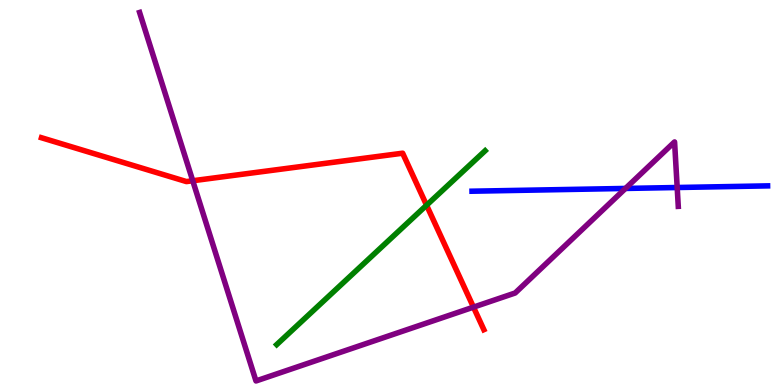[{'lines': ['blue', 'red'], 'intersections': []}, {'lines': ['green', 'red'], 'intersections': [{'x': 5.5, 'y': 4.67}]}, {'lines': ['purple', 'red'], 'intersections': [{'x': 2.49, 'y': 5.31}, {'x': 6.11, 'y': 2.02}]}, {'lines': ['blue', 'green'], 'intersections': []}, {'lines': ['blue', 'purple'], 'intersections': [{'x': 8.07, 'y': 5.11}, {'x': 8.74, 'y': 5.13}]}, {'lines': ['green', 'purple'], 'intersections': []}]